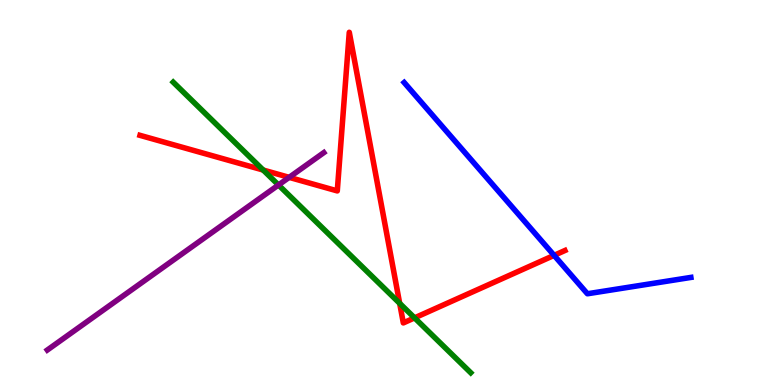[{'lines': ['blue', 'red'], 'intersections': [{'x': 7.15, 'y': 3.37}]}, {'lines': ['green', 'red'], 'intersections': [{'x': 3.4, 'y': 5.58}, {'x': 5.16, 'y': 2.12}, {'x': 5.35, 'y': 1.74}]}, {'lines': ['purple', 'red'], 'intersections': [{'x': 3.73, 'y': 5.39}]}, {'lines': ['blue', 'green'], 'intersections': []}, {'lines': ['blue', 'purple'], 'intersections': []}, {'lines': ['green', 'purple'], 'intersections': [{'x': 3.59, 'y': 5.2}]}]